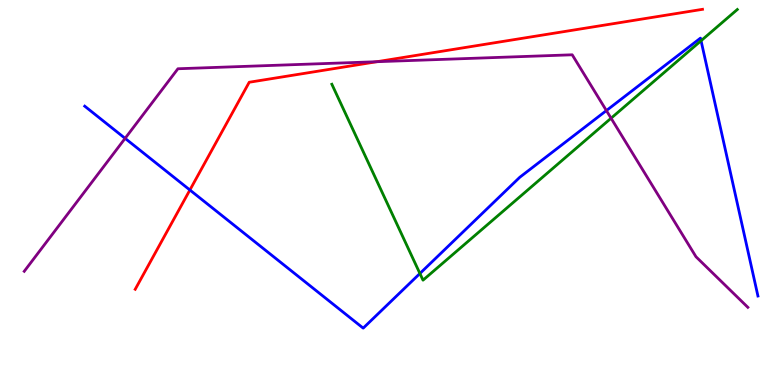[{'lines': ['blue', 'red'], 'intersections': [{'x': 2.45, 'y': 5.06}]}, {'lines': ['green', 'red'], 'intersections': []}, {'lines': ['purple', 'red'], 'intersections': [{'x': 4.86, 'y': 8.4}]}, {'lines': ['blue', 'green'], 'intersections': [{'x': 5.42, 'y': 2.9}, {'x': 9.05, 'y': 8.94}]}, {'lines': ['blue', 'purple'], 'intersections': [{'x': 1.61, 'y': 6.41}, {'x': 7.82, 'y': 7.13}]}, {'lines': ['green', 'purple'], 'intersections': [{'x': 7.88, 'y': 6.93}]}]